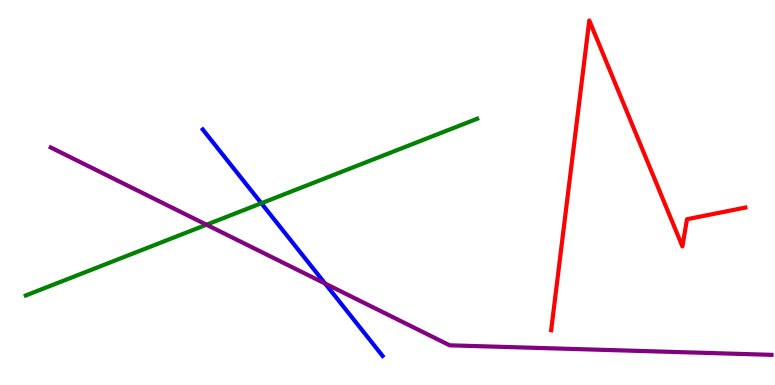[{'lines': ['blue', 'red'], 'intersections': []}, {'lines': ['green', 'red'], 'intersections': []}, {'lines': ['purple', 'red'], 'intersections': []}, {'lines': ['blue', 'green'], 'intersections': [{'x': 3.37, 'y': 4.72}]}, {'lines': ['blue', 'purple'], 'intersections': [{'x': 4.2, 'y': 2.64}]}, {'lines': ['green', 'purple'], 'intersections': [{'x': 2.66, 'y': 4.16}]}]